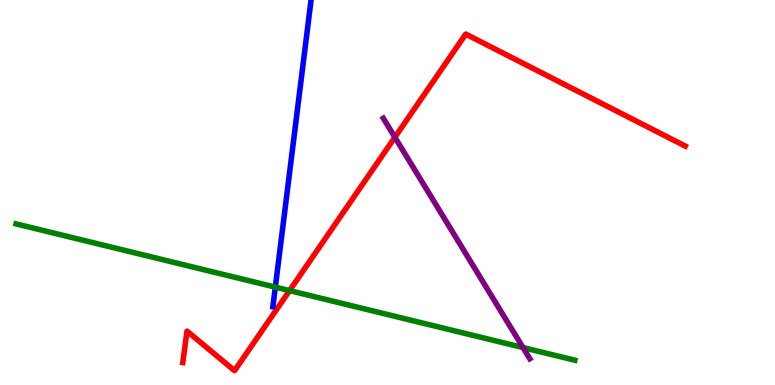[{'lines': ['blue', 'red'], 'intersections': []}, {'lines': ['green', 'red'], 'intersections': [{'x': 3.74, 'y': 2.45}]}, {'lines': ['purple', 'red'], 'intersections': [{'x': 5.1, 'y': 6.43}]}, {'lines': ['blue', 'green'], 'intersections': [{'x': 3.55, 'y': 2.54}]}, {'lines': ['blue', 'purple'], 'intersections': []}, {'lines': ['green', 'purple'], 'intersections': [{'x': 6.75, 'y': 0.972}]}]